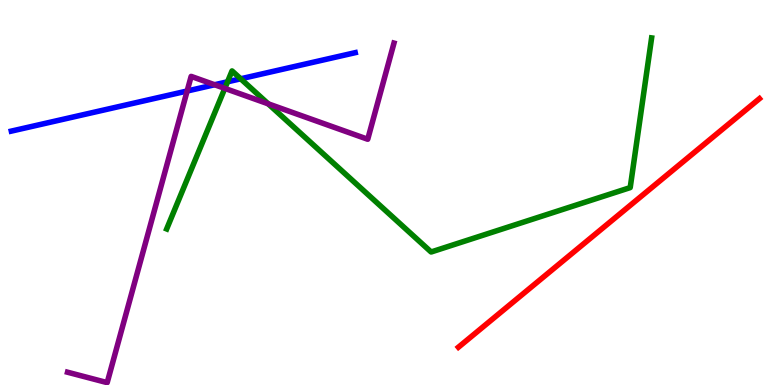[{'lines': ['blue', 'red'], 'intersections': []}, {'lines': ['green', 'red'], 'intersections': []}, {'lines': ['purple', 'red'], 'intersections': []}, {'lines': ['blue', 'green'], 'intersections': [{'x': 2.94, 'y': 7.88}, {'x': 3.11, 'y': 7.95}]}, {'lines': ['blue', 'purple'], 'intersections': [{'x': 2.41, 'y': 7.64}, {'x': 2.77, 'y': 7.8}]}, {'lines': ['green', 'purple'], 'intersections': [{'x': 2.9, 'y': 7.7}, {'x': 3.46, 'y': 7.3}]}]